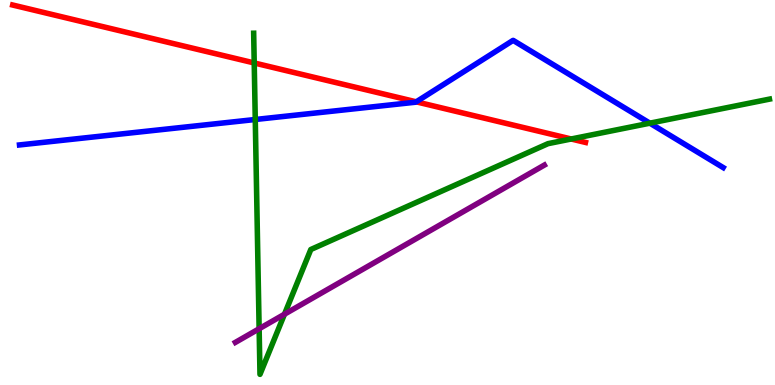[{'lines': ['blue', 'red'], 'intersections': [{'x': 5.37, 'y': 7.36}]}, {'lines': ['green', 'red'], 'intersections': [{'x': 3.28, 'y': 8.36}, {'x': 7.37, 'y': 6.39}]}, {'lines': ['purple', 'red'], 'intersections': []}, {'lines': ['blue', 'green'], 'intersections': [{'x': 3.29, 'y': 6.9}, {'x': 8.39, 'y': 6.8}]}, {'lines': ['blue', 'purple'], 'intersections': []}, {'lines': ['green', 'purple'], 'intersections': [{'x': 3.34, 'y': 1.46}, {'x': 3.67, 'y': 1.84}]}]